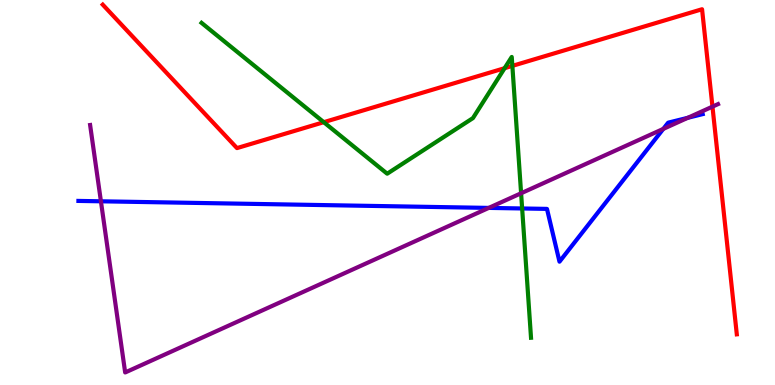[{'lines': ['blue', 'red'], 'intersections': []}, {'lines': ['green', 'red'], 'intersections': [{'x': 4.18, 'y': 6.83}, {'x': 6.51, 'y': 8.23}, {'x': 6.61, 'y': 8.29}]}, {'lines': ['purple', 'red'], 'intersections': [{'x': 9.19, 'y': 7.23}]}, {'lines': ['blue', 'green'], 'intersections': [{'x': 6.74, 'y': 4.59}]}, {'lines': ['blue', 'purple'], 'intersections': [{'x': 1.3, 'y': 4.77}, {'x': 6.31, 'y': 4.6}, {'x': 8.56, 'y': 6.65}, {'x': 8.88, 'y': 6.94}]}, {'lines': ['green', 'purple'], 'intersections': [{'x': 6.72, 'y': 4.98}]}]